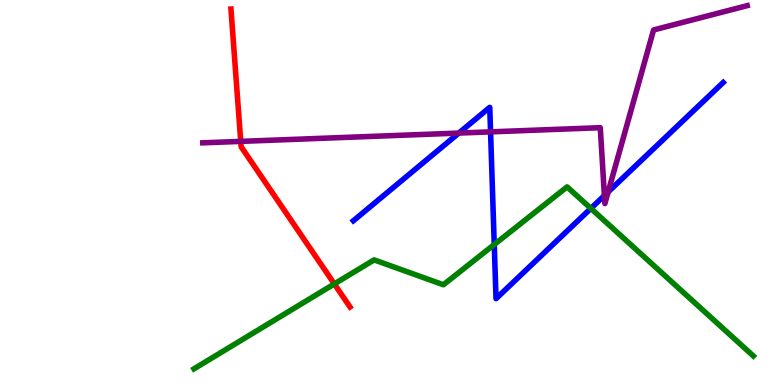[{'lines': ['blue', 'red'], 'intersections': []}, {'lines': ['green', 'red'], 'intersections': [{'x': 4.31, 'y': 2.63}]}, {'lines': ['purple', 'red'], 'intersections': [{'x': 3.11, 'y': 6.33}]}, {'lines': ['blue', 'green'], 'intersections': [{'x': 6.38, 'y': 3.65}, {'x': 7.62, 'y': 4.59}]}, {'lines': ['blue', 'purple'], 'intersections': [{'x': 5.92, 'y': 6.54}, {'x': 6.33, 'y': 6.57}, {'x': 7.8, 'y': 4.92}, {'x': 7.85, 'y': 5.01}]}, {'lines': ['green', 'purple'], 'intersections': []}]